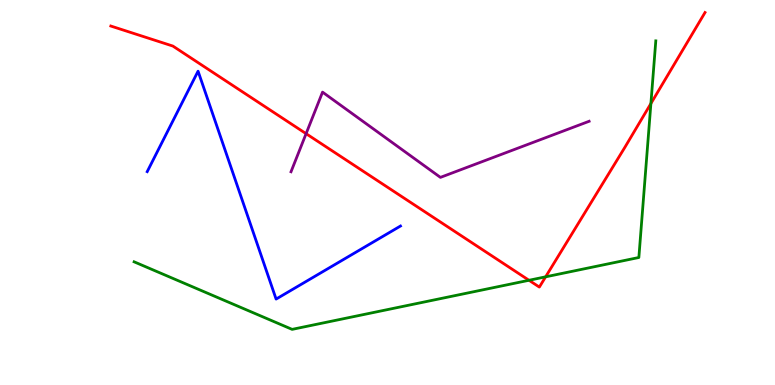[{'lines': ['blue', 'red'], 'intersections': []}, {'lines': ['green', 'red'], 'intersections': [{'x': 6.83, 'y': 2.72}, {'x': 7.04, 'y': 2.81}, {'x': 8.4, 'y': 7.31}]}, {'lines': ['purple', 'red'], 'intersections': [{'x': 3.95, 'y': 6.53}]}, {'lines': ['blue', 'green'], 'intersections': []}, {'lines': ['blue', 'purple'], 'intersections': []}, {'lines': ['green', 'purple'], 'intersections': []}]